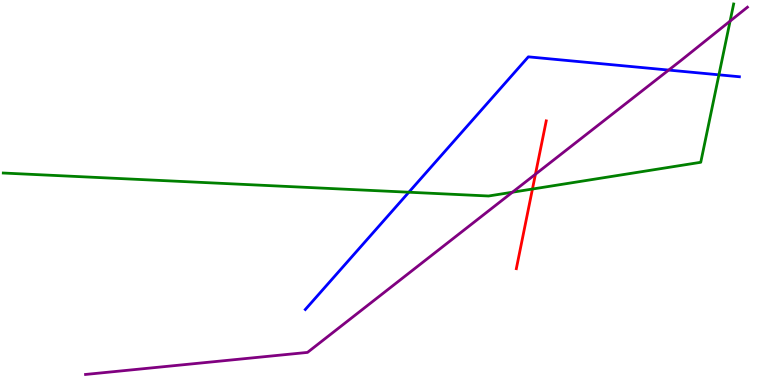[{'lines': ['blue', 'red'], 'intersections': []}, {'lines': ['green', 'red'], 'intersections': [{'x': 6.87, 'y': 5.09}]}, {'lines': ['purple', 'red'], 'intersections': [{'x': 6.91, 'y': 5.47}]}, {'lines': ['blue', 'green'], 'intersections': [{'x': 5.28, 'y': 5.01}, {'x': 9.28, 'y': 8.06}]}, {'lines': ['blue', 'purple'], 'intersections': [{'x': 8.63, 'y': 8.18}]}, {'lines': ['green', 'purple'], 'intersections': [{'x': 6.61, 'y': 5.01}, {'x': 9.42, 'y': 9.45}]}]